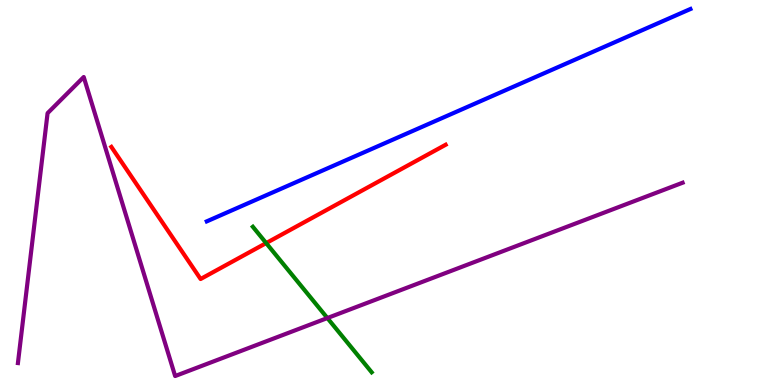[{'lines': ['blue', 'red'], 'intersections': []}, {'lines': ['green', 'red'], 'intersections': [{'x': 3.43, 'y': 3.69}]}, {'lines': ['purple', 'red'], 'intersections': []}, {'lines': ['blue', 'green'], 'intersections': []}, {'lines': ['blue', 'purple'], 'intersections': []}, {'lines': ['green', 'purple'], 'intersections': [{'x': 4.22, 'y': 1.74}]}]